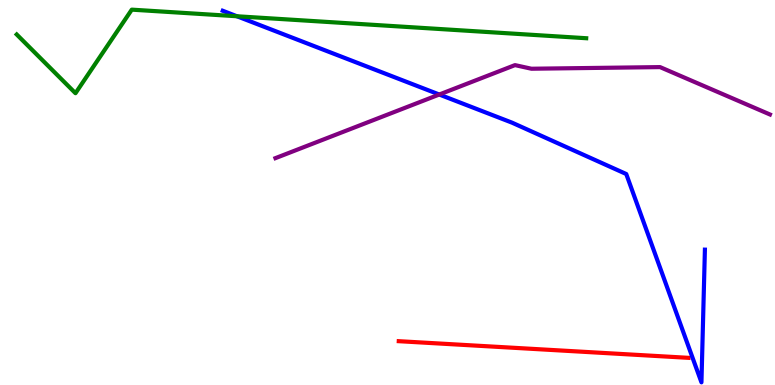[{'lines': ['blue', 'red'], 'intersections': []}, {'lines': ['green', 'red'], 'intersections': []}, {'lines': ['purple', 'red'], 'intersections': []}, {'lines': ['blue', 'green'], 'intersections': [{'x': 3.06, 'y': 9.58}]}, {'lines': ['blue', 'purple'], 'intersections': [{'x': 5.67, 'y': 7.54}]}, {'lines': ['green', 'purple'], 'intersections': []}]